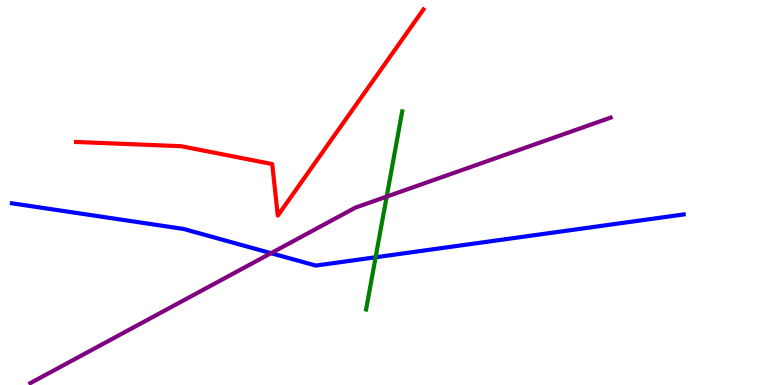[{'lines': ['blue', 'red'], 'intersections': []}, {'lines': ['green', 'red'], 'intersections': []}, {'lines': ['purple', 'red'], 'intersections': []}, {'lines': ['blue', 'green'], 'intersections': [{'x': 4.85, 'y': 3.32}]}, {'lines': ['blue', 'purple'], 'intersections': [{'x': 3.5, 'y': 3.42}]}, {'lines': ['green', 'purple'], 'intersections': [{'x': 4.99, 'y': 4.89}]}]